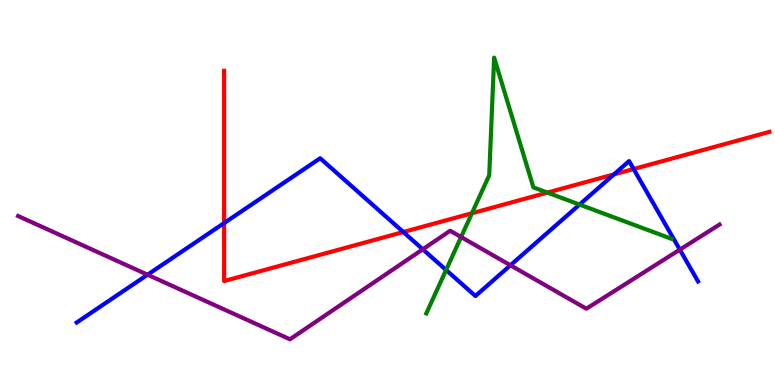[{'lines': ['blue', 'red'], 'intersections': [{'x': 2.89, 'y': 4.21}, {'x': 5.2, 'y': 3.97}, {'x': 7.92, 'y': 5.47}, {'x': 8.18, 'y': 5.61}]}, {'lines': ['green', 'red'], 'intersections': [{'x': 6.09, 'y': 4.46}, {'x': 7.06, 'y': 5.0}]}, {'lines': ['purple', 'red'], 'intersections': []}, {'lines': ['blue', 'green'], 'intersections': [{'x': 5.76, 'y': 2.99}, {'x': 7.48, 'y': 4.69}]}, {'lines': ['blue', 'purple'], 'intersections': [{'x': 1.9, 'y': 2.86}, {'x': 5.46, 'y': 3.52}, {'x': 6.59, 'y': 3.11}, {'x': 8.77, 'y': 3.52}]}, {'lines': ['green', 'purple'], 'intersections': [{'x': 5.95, 'y': 3.84}]}]